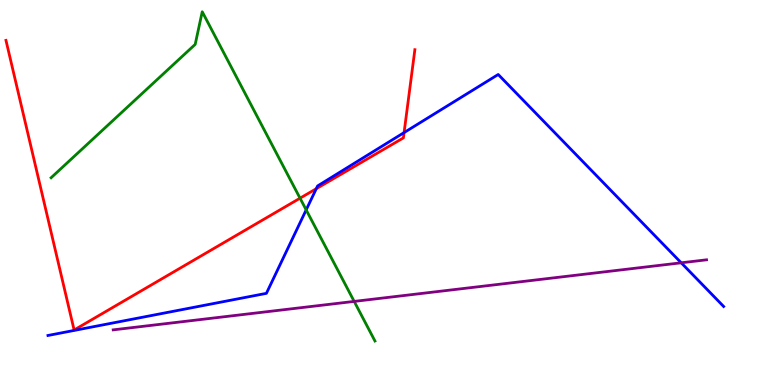[{'lines': ['blue', 'red'], 'intersections': [{'x': 4.08, 'y': 5.1}, {'x': 5.21, 'y': 6.56}]}, {'lines': ['green', 'red'], 'intersections': [{'x': 3.87, 'y': 4.85}]}, {'lines': ['purple', 'red'], 'intersections': []}, {'lines': ['blue', 'green'], 'intersections': [{'x': 3.95, 'y': 4.55}]}, {'lines': ['blue', 'purple'], 'intersections': [{'x': 8.79, 'y': 3.17}]}, {'lines': ['green', 'purple'], 'intersections': [{'x': 4.57, 'y': 2.17}]}]